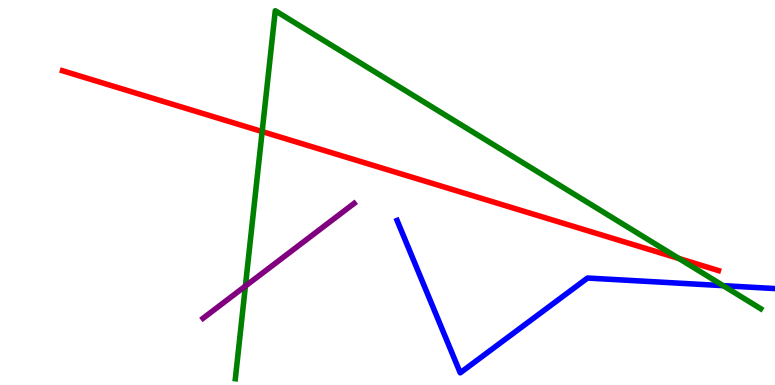[{'lines': ['blue', 'red'], 'intersections': []}, {'lines': ['green', 'red'], 'intersections': [{'x': 3.38, 'y': 6.58}, {'x': 8.76, 'y': 3.29}]}, {'lines': ['purple', 'red'], 'intersections': []}, {'lines': ['blue', 'green'], 'intersections': [{'x': 9.33, 'y': 2.58}]}, {'lines': ['blue', 'purple'], 'intersections': []}, {'lines': ['green', 'purple'], 'intersections': [{'x': 3.17, 'y': 2.57}]}]